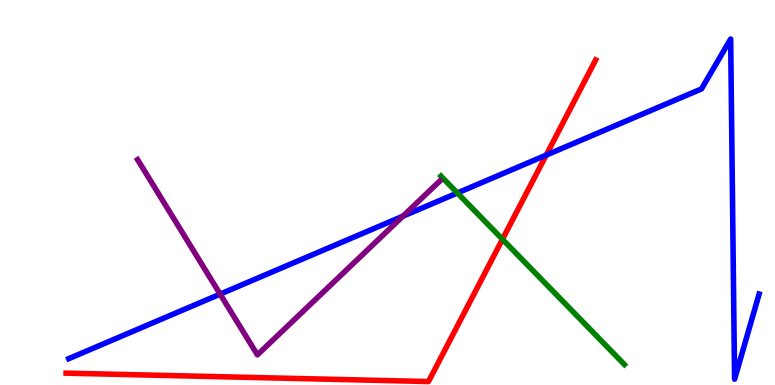[{'lines': ['blue', 'red'], 'intersections': [{'x': 7.05, 'y': 5.97}]}, {'lines': ['green', 'red'], 'intersections': [{'x': 6.48, 'y': 3.78}]}, {'lines': ['purple', 'red'], 'intersections': []}, {'lines': ['blue', 'green'], 'intersections': [{'x': 5.9, 'y': 4.99}]}, {'lines': ['blue', 'purple'], 'intersections': [{'x': 2.84, 'y': 2.36}, {'x': 5.2, 'y': 4.38}]}, {'lines': ['green', 'purple'], 'intersections': []}]